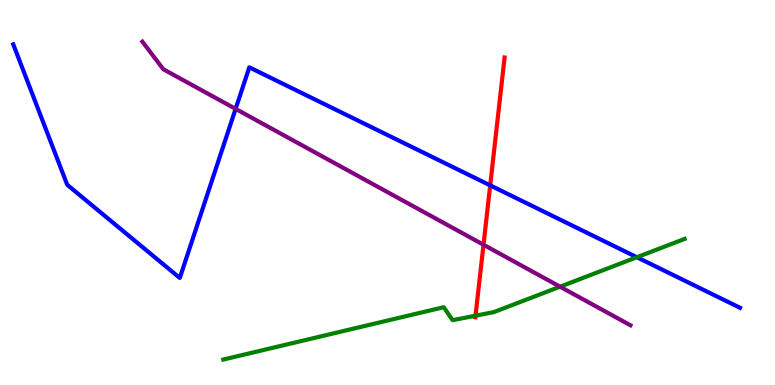[{'lines': ['blue', 'red'], 'intersections': [{'x': 6.33, 'y': 5.19}]}, {'lines': ['green', 'red'], 'intersections': [{'x': 6.14, 'y': 1.8}]}, {'lines': ['purple', 'red'], 'intersections': [{'x': 6.24, 'y': 3.64}]}, {'lines': ['blue', 'green'], 'intersections': [{'x': 8.22, 'y': 3.32}]}, {'lines': ['blue', 'purple'], 'intersections': [{'x': 3.04, 'y': 7.17}]}, {'lines': ['green', 'purple'], 'intersections': [{'x': 7.23, 'y': 2.55}]}]